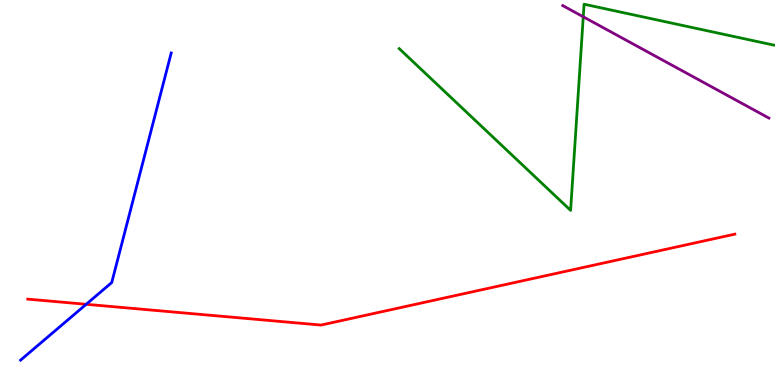[{'lines': ['blue', 'red'], 'intersections': [{'x': 1.11, 'y': 2.1}]}, {'lines': ['green', 'red'], 'intersections': []}, {'lines': ['purple', 'red'], 'intersections': []}, {'lines': ['blue', 'green'], 'intersections': []}, {'lines': ['blue', 'purple'], 'intersections': []}, {'lines': ['green', 'purple'], 'intersections': [{'x': 7.53, 'y': 9.56}]}]